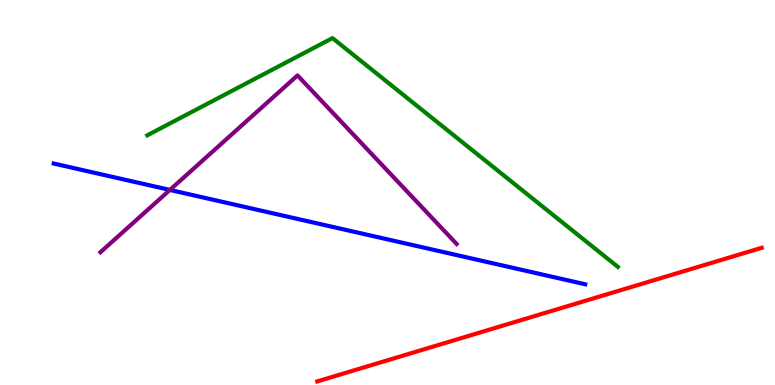[{'lines': ['blue', 'red'], 'intersections': []}, {'lines': ['green', 'red'], 'intersections': []}, {'lines': ['purple', 'red'], 'intersections': []}, {'lines': ['blue', 'green'], 'intersections': []}, {'lines': ['blue', 'purple'], 'intersections': [{'x': 2.19, 'y': 5.07}]}, {'lines': ['green', 'purple'], 'intersections': []}]